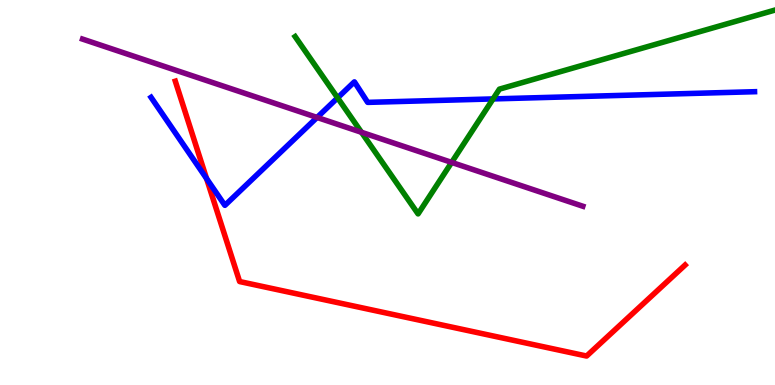[{'lines': ['blue', 'red'], 'intersections': [{'x': 2.67, 'y': 5.36}]}, {'lines': ['green', 'red'], 'intersections': []}, {'lines': ['purple', 'red'], 'intersections': []}, {'lines': ['blue', 'green'], 'intersections': [{'x': 4.36, 'y': 7.46}, {'x': 6.36, 'y': 7.43}]}, {'lines': ['blue', 'purple'], 'intersections': [{'x': 4.09, 'y': 6.95}]}, {'lines': ['green', 'purple'], 'intersections': [{'x': 4.66, 'y': 6.56}, {'x': 5.83, 'y': 5.78}]}]